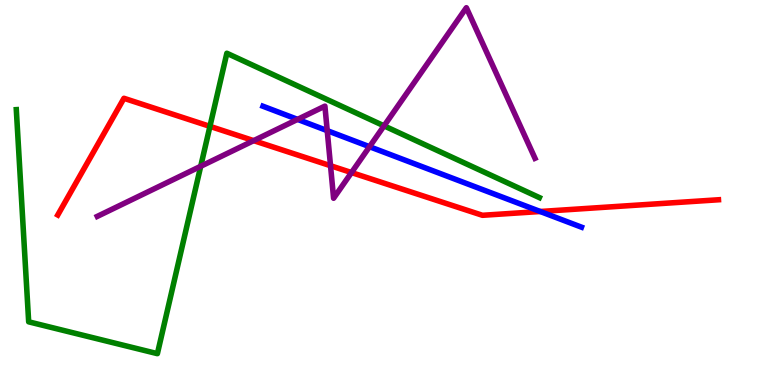[{'lines': ['blue', 'red'], 'intersections': [{'x': 6.97, 'y': 4.51}]}, {'lines': ['green', 'red'], 'intersections': [{'x': 2.71, 'y': 6.72}]}, {'lines': ['purple', 'red'], 'intersections': [{'x': 3.27, 'y': 6.35}, {'x': 4.26, 'y': 5.7}, {'x': 4.54, 'y': 5.52}]}, {'lines': ['blue', 'green'], 'intersections': []}, {'lines': ['blue', 'purple'], 'intersections': [{'x': 3.84, 'y': 6.9}, {'x': 4.22, 'y': 6.61}, {'x': 4.77, 'y': 6.19}]}, {'lines': ['green', 'purple'], 'intersections': [{'x': 2.59, 'y': 5.68}, {'x': 4.96, 'y': 6.73}]}]